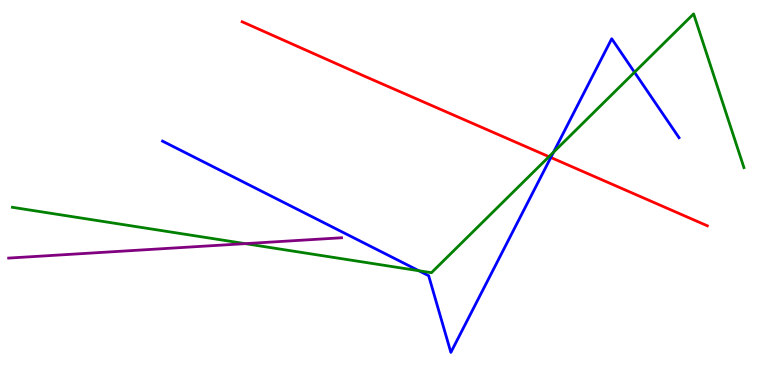[{'lines': ['blue', 'red'], 'intersections': [{'x': 7.11, 'y': 5.91}]}, {'lines': ['green', 'red'], 'intersections': [{'x': 7.08, 'y': 5.93}]}, {'lines': ['purple', 'red'], 'intersections': []}, {'lines': ['blue', 'green'], 'intersections': [{'x': 5.4, 'y': 2.97}, {'x': 7.14, 'y': 6.05}, {'x': 8.19, 'y': 8.12}]}, {'lines': ['blue', 'purple'], 'intersections': []}, {'lines': ['green', 'purple'], 'intersections': [{'x': 3.16, 'y': 3.67}]}]